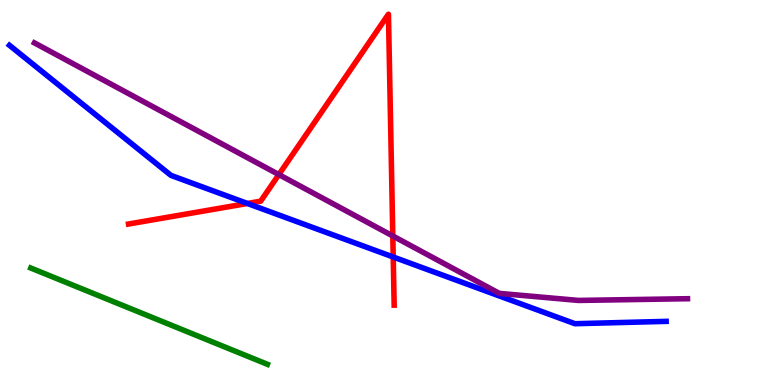[{'lines': ['blue', 'red'], 'intersections': [{'x': 3.19, 'y': 4.72}, {'x': 5.07, 'y': 3.32}]}, {'lines': ['green', 'red'], 'intersections': []}, {'lines': ['purple', 'red'], 'intersections': [{'x': 3.6, 'y': 5.47}, {'x': 5.07, 'y': 3.87}]}, {'lines': ['blue', 'green'], 'intersections': []}, {'lines': ['blue', 'purple'], 'intersections': []}, {'lines': ['green', 'purple'], 'intersections': []}]